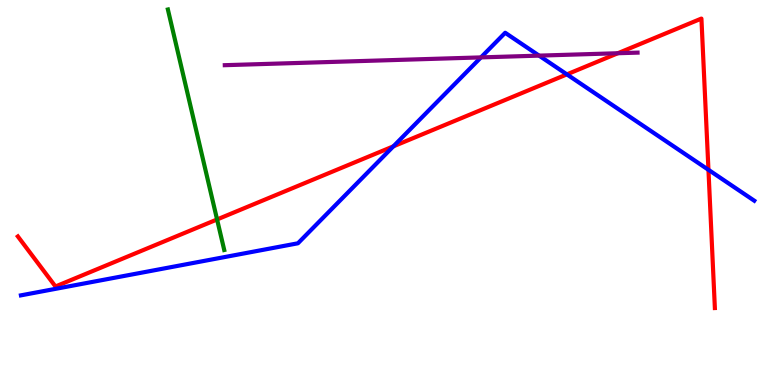[{'lines': ['blue', 'red'], 'intersections': [{'x': 5.08, 'y': 6.2}, {'x': 7.31, 'y': 8.07}, {'x': 9.14, 'y': 5.59}]}, {'lines': ['green', 'red'], 'intersections': [{'x': 2.8, 'y': 4.3}]}, {'lines': ['purple', 'red'], 'intersections': [{'x': 7.97, 'y': 8.62}]}, {'lines': ['blue', 'green'], 'intersections': []}, {'lines': ['blue', 'purple'], 'intersections': [{'x': 6.21, 'y': 8.51}, {'x': 6.96, 'y': 8.56}]}, {'lines': ['green', 'purple'], 'intersections': []}]